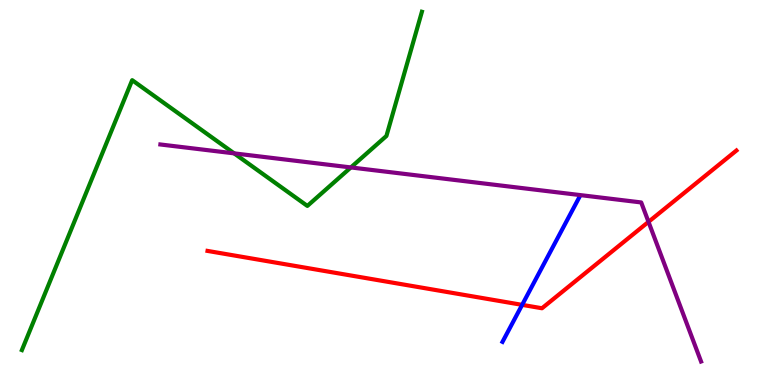[{'lines': ['blue', 'red'], 'intersections': [{'x': 6.74, 'y': 2.08}]}, {'lines': ['green', 'red'], 'intersections': []}, {'lines': ['purple', 'red'], 'intersections': [{'x': 8.37, 'y': 4.24}]}, {'lines': ['blue', 'green'], 'intersections': []}, {'lines': ['blue', 'purple'], 'intersections': []}, {'lines': ['green', 'purple'], 'intersections': [{'x': 3.02, 'y': 6.02}, {'x': 4.53, 'y': 5.65}]}]